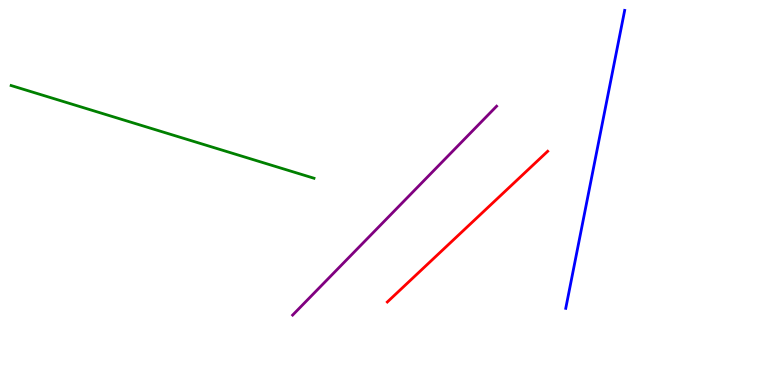[{'lines': ['blue', 'red'], 'intersections': []}, {'lines': ['green', 'red'], 'intersections': []}, {'lines': ['purple', 'red'], 'intersections': []}, {'lines': ['blue', 'green'], 'intersections': []}, {'lines': ['blue', 'purple'], 'intersections': []}, {'lines': ['green', 'purple'], 'intersections': []}]